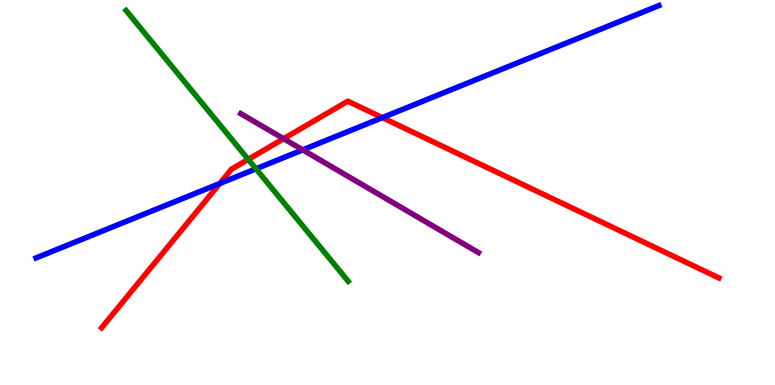[{'lines': ['blue', 'red'], 'intersections': [{'x': 2.84, 'y': 5.23}, {'x': 4.93, 'y': 6.94}]}, {'lines': ['green', 'red'], 'intersections': [{'x': 3.2, 'y': 5.86}]}, {'lines': ['purple', 'red'], 'intersections': [{'x': 3.66, 'y': 6.4}]}, {'lines': ['blue', 'green'], 'intersections': [{'x': 3.3, 'y': 5.61}]}, {'lines': ['blue', 'purple'], 'intersections': [{'x': 3.91, 'y': 6.11}]}, {'lines': ['green', 'purple'], 'intersections': []}]